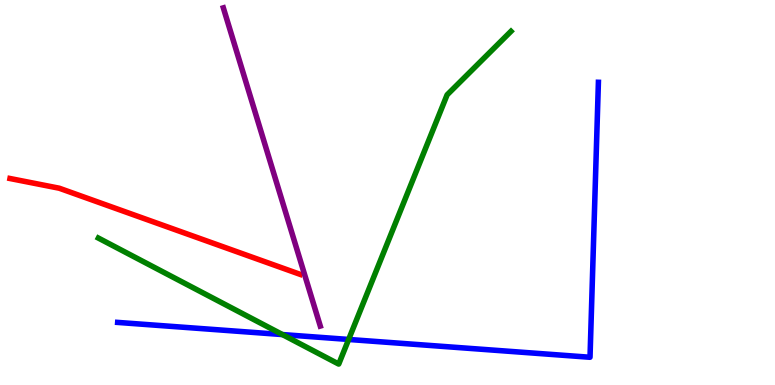[{'lines': ['blue', 'red'], 'intersections': []}, {'lines': ['green', 'red'], 'intersections': []}, {'lines': ['purple', 'red'], 'intersections': []}, {'lines': ['blue', 'green'], 'intersections': [{'x': 3.64, 'y': 1.31}, {'x': 4.5, 'y': 1.18}]}, {'lines': ['blue', 'purple'], 'intersections': []}, {'lines': ['green', 'purple'], 'intersections': []}]